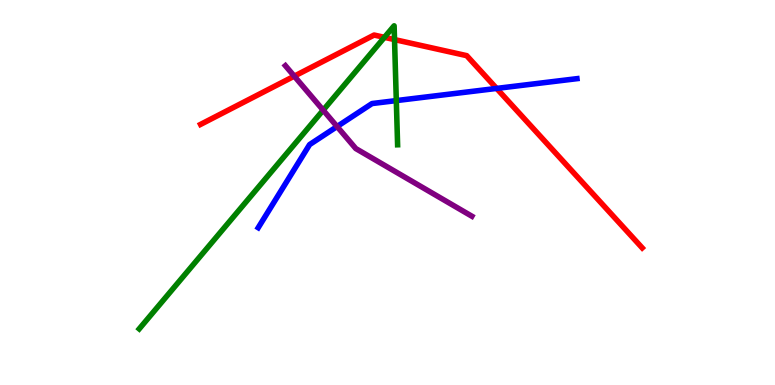[{'lines': ['blue', 'red'], 'intersections': [{'x': 6.41, 'y': 7.7}]}, {'lines': ['green', 'red'], 'intersections': [{'x': 4.96, 'y': 9.03}, {'x': 5.09, 'y': 8.97}]}, {'lines': ['purple', 'red'], 'intersections': [{'x': 3.8, 'y': 8.02}]}, {'lines': ['blue', 'green'], 'intersections': [{'x': 5.11, 'y': 7.39}]}, {'lines': ['blue', 'purple'], 'intersections': [{'x': 4.35, 'y': 6.71}]}, {'lines': ['green', 'purple'], 'intersections': [{'x': 4.17, 'y': 7.14}]}]